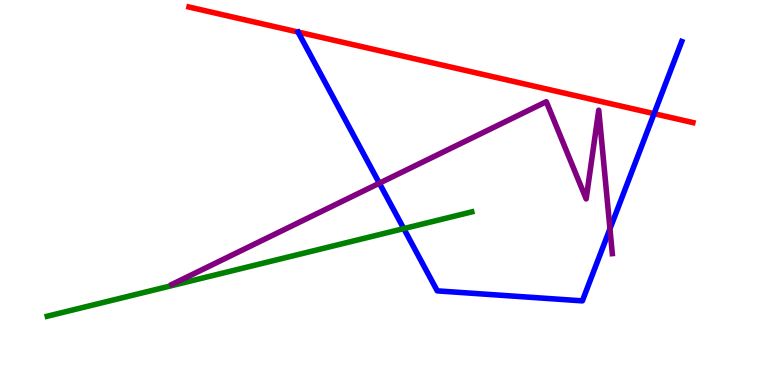[{'lines': ['blue', 'red'], 'intersections': [{'x': 8.44, 'y': 7.05}]}, {'lines': ['green', 'red'], 'intersections': []}, {'lines': ['purple', 'red'], 'intersections': []}, {'lines': ['blue', 'green'], 'intersections': [{'x': 5.21, 'y': 4.06}]}, {'lines': ['blue', 'purple'], 'intersections': [{'x': 4.89, 'y': 5.24}, {'x': 7.87, 'y': 4.06}]}, {'lines': ['green', 'purple'], 'intersections': []}]